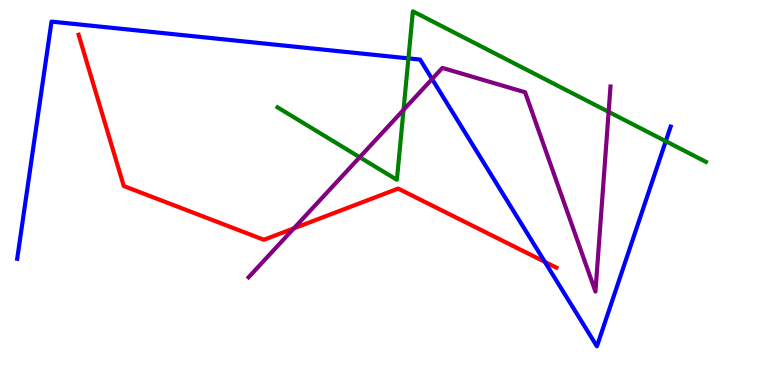[{'lines': ['blue', 'red'], 'intersections': [{'x': 7.03, 'y': 3.2}]}, {'lines': ['green', 'red'], 'intersections': []}, {'lines': ['purple', 'red'], 'intersections': [{'x': 3.79, 'y': 4.07}]}, {'lines': ['blue', 'green'], 'intersections': [{'x': 5.27, 'y': 8.48}, {'x': 8.59, 'y': 6.33}]}, {'lines': ['blue', 'purple'], 'intersections': [{'x': 5.58, 'y': 7.95}]}, {'lines': ['green', 'purple'], 'intersections': [{'x': 4.64, 'y': 5.92}, {'x': 5.21, 'y': 7.15}, {'x': 7.85, 'y': 7.09}]}]